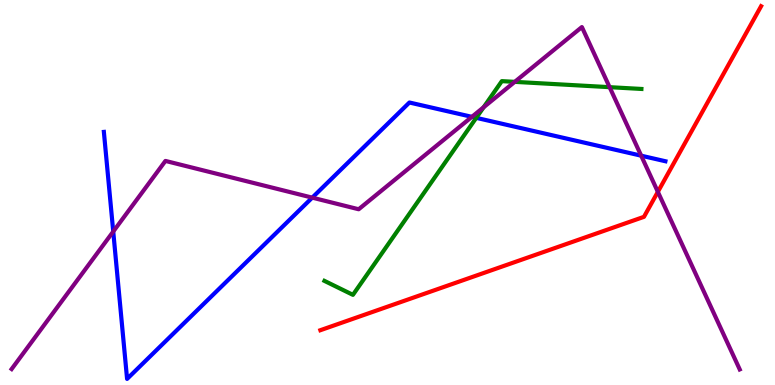[{'lines': ['blue', 'red'], 'intersections': []}, {'lines': ['green', 'red'], 'intersections': []}, {'lines': ['purple', 'red'], 'intersections': [{'x': 8.49, 'y': 5.02}]}, {'lines': ['blue', 'green'], 'intersections': [{'x': 6.15, 'y': 6.94}]}, {'lines': ['blue', 'purple'], 'intersections': [{'x': 1.46, 'y': 3.99}, {'x': 4.03, 'y': 4.87}, {'x': 6.09, 'y': 6.97}, {'x': 8.27, 'y': 5.96}]}, {'lines': ['green', 'purple'], 'intersections': [{'x': 6.24, 'y': 7.21}, {'x': 6.64, 'y': 7.87}, {'x': 7.87, 'y': 7.74}]}]